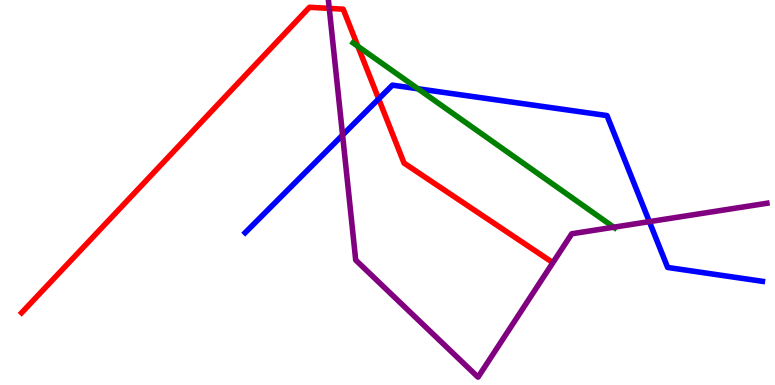[{'lines': ['blue', 'red'], 'intersections': [{'x': 4.89, 'y': 7.43}]}, {'lines': ['green', 'red'], 'intersections': [{'x': 4.62, 'y': 8.8}]}, {'lines': ['purple', 'red'], 'intersections': [{'x': 4.25, 'y': 9.78}]}, {'lines': ['blue', 'green'], 'intersections': [{'x': 5.39, 'y': 7.69}]}, {'lines': ['blue', 'purple'], 'intersections': [{'x': 4.42, 'y': 6.49}, {'x': 8.38, 'y': 4.24}]}, {'lines': ['green', 'purple'], 'intersections': [{'x': 7.92, 'y': 4.1}]}]